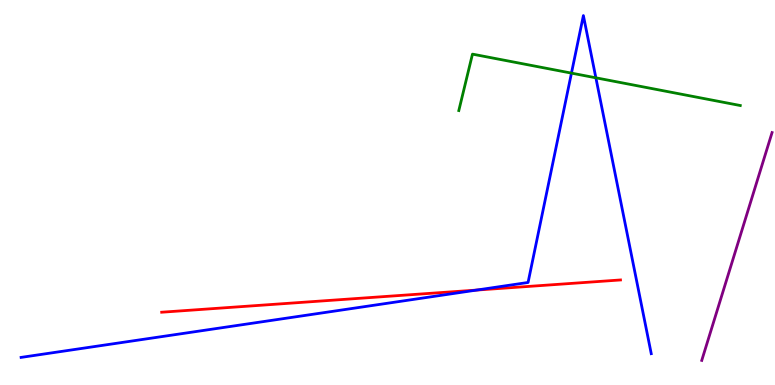[{'lines': ['blue', 'red'], 'intersections': [{'x': 6.15, 'y': 2.47}]}, {'lines': ['green', 'red'], 'intersections': []}, {'lines': ['purple', 'red'], 'intersections': []}, {'lines': ['blue', 'green'], 'intersections': [{'x': 7.37, 'y': 8.1}, {'x': 7.69, 'y': 7.98}]}, {'lines': ['blue', 'purple'], 'intersections': []}, {'lines': ['green', 'purple'], 'intersections': []}]